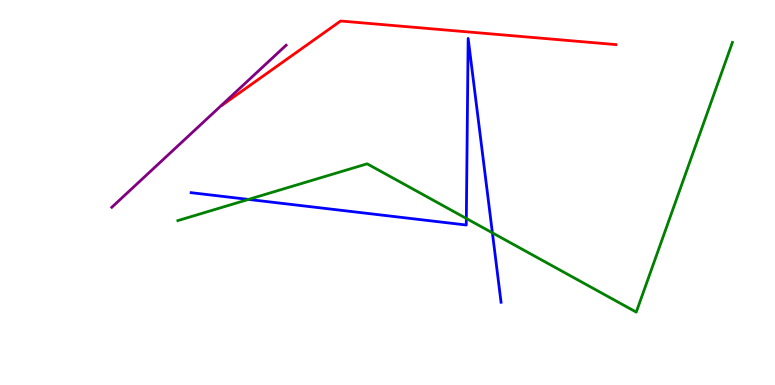[{'lines': ['blue', 'red'], 'intersections': []}, {'lines': ['green', 'red'], 'intersections': []}, {'lines': ['purple', 'red'], 'intersections': []}, {'lines': ['blue', 'green'], 'intersections': [{'x': 3.21, 'y': 4.82}, {'x': 6.02, 'y': 4.33}, {'x': 6.35, 'y': 3.95}]}, {'lines': ['blue', 'purple'], 'intersections': []}, {'lines': ['green', 'purple'], 'intersections': []}]